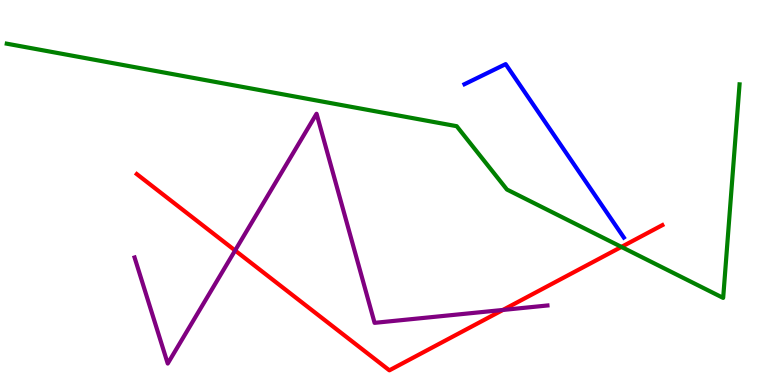[{'lines': ['blue', 'red'], 'intersections': []}, {'lines': ['green', 'red'], 'intersections': [{'x': 8.02, 'y': 3.59}]}, {'lines': ['purple', 'red'], 'intersections': [{'x': 3.03, 'y': 3.49}, {'x': 6.49, 'y': 1.95}]}, {'lines': ['blue', 'green'], 'intersections': []}, {'lines': ['blue', 'purple'], 'intersections': []}, {'lines': ['green', 'purple'], 'intersections': []}]